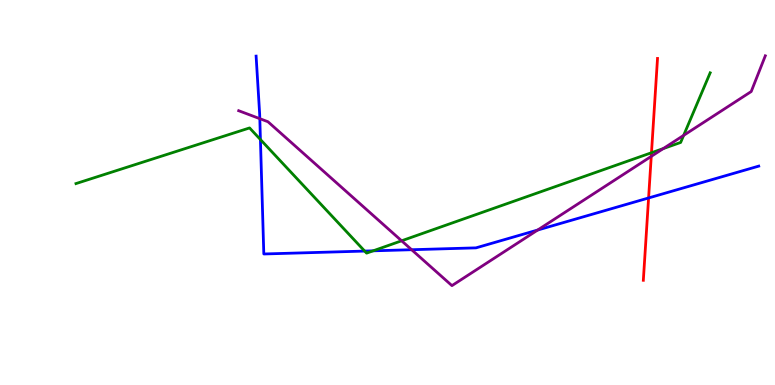[{'lines': ['blue', 'red'], 'intersections': [{'x': 8.37, 'y': 4.86}]}, {'lines': ['green', 'red'], 'intersections': [{'x': 8.41, 'y': 6.03}]}, {'lines': ['purple', 'red'], 'intersections': [{'x': 8.4, 'y': 5.94}]}, {'lines': ['blue', 'green'], 'intersections': [{'x': 3.36, 'y': 6.38}, {'x': 4.71, 'y': 3.48}, {'x': 4.81, 'y': 3.48}]}, {'lines': ['blue', 'purple'], 'intersections': [{'x': 3.35, 'y': 6.92}, {'x': 5.31, 'y': 3.51}, {'x': 6.94, 'y': 4.03}]}, {'lines': ['green', 'purple'], 'intersections': [{'x': 5.18, 'y': 3.75}, {'x': 8.56, 'y': 6.14}, {'x': 8.82, 'y': 6.48}]}]